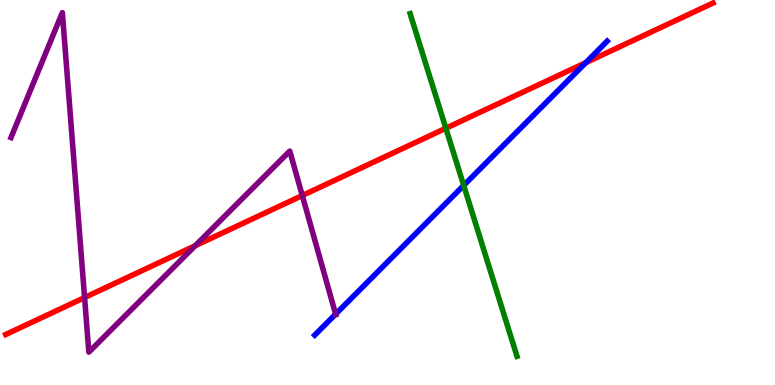[{'lines': ['blue', 'red'], 'intersections': [{'x': 7.56, 'y': 8.37}]}, {'lines': ['green', 'red'], 'intersections': [{'x': 5.75, 'y': 6.67}]}, {'lines': ['purple', 'red'], 'intersections': [{'x': 1.09, 'y': 2.27}, {'x': 2.52, 'y': 3.62}, {'x': 3.9, 'y': 4.92}]}, {'lines': ['blue', 'green'], 'intersections': [{'x': 5.98, 'y': 5.18}]}, {'lines': ['blue', 'purple'], 'intersections': [{'x': 4.33, 'y': 1.84}]}, {'lines': ['green', 'purple'], 'intersections': []}]